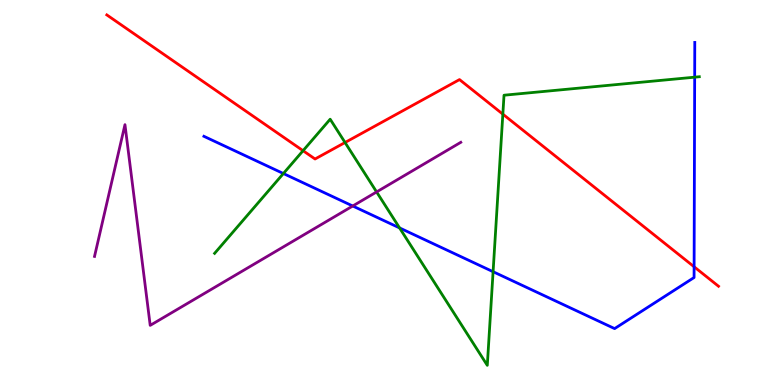[{'lines': ['blue', 'red'], 'intersections': [{'x': 8.96, 'y': 3.07}]}, {'lines': ['green', 'red'], 'intersections': [{'x': 3.91, 'y': 6.09}, {'x': 4.45, 'y': 6.3}, {'x': 6.49, 'y': 7.03}]}, {'lines': ['purple', 'red'], 'intersections': []}, {'lines': ['blue', 'green'], 'intersections': [{'x': 3.66, 'y': 5.49}, {'x': 5.16, 'y': 4.08}, {'x': 6.36, 'y': 2.94}, {'x': 8.96, 'y': 8.0}]}, {'lines': ['blue', 'purple'], 'intersections': [{'x': 4.55, 'y': 4.65}]}, {'lines': ['green', 'purple'], 'intersections': [{'x': 4.86, 'y': 5.01}]}]